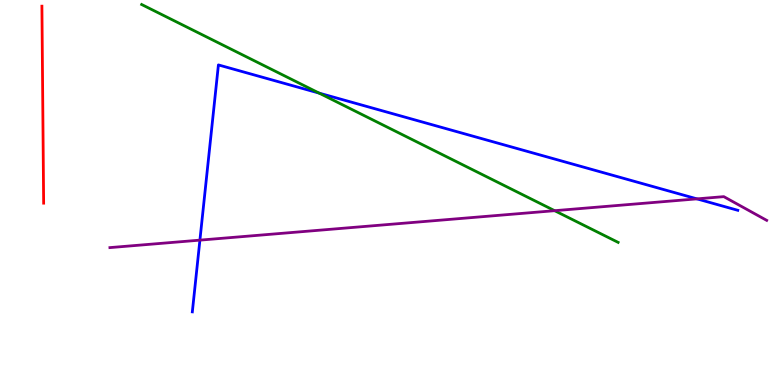[{'lines': ['blue', 'red'], 'intersections': []}, {'lines': ['green', 'red'], 'intersections': []}, {'lines': ['purple', 'red'], 'intersections': []}, {'lines': ['blue', 'green'], 'intersections': [{'x': 4.12, 'y': 7.58}]}, {'lines': ['blue', 'purple'], 'intersections': [{'x': 2.58, 'y': 3.76}, {'x': 8.99, 'y': 4.83}]}, {'lines': ['green', 'purple'], 'intersections': [{'x': 7.16, 'y': 4.53}]}]